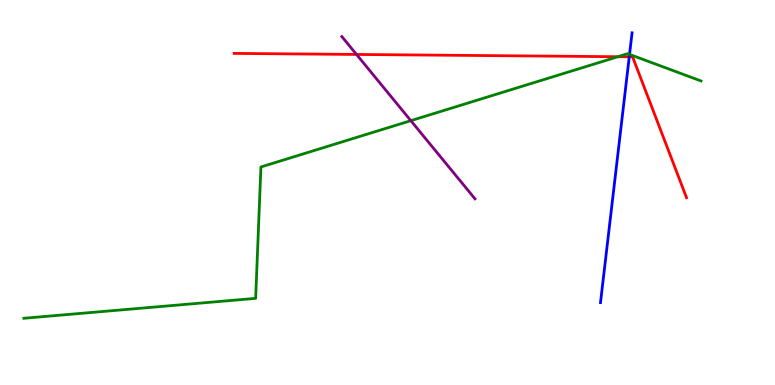[{'lines': ['blue', 'red'], 'intersections': [{'x': 8.12, 'y': 8.52}]}, {'lines': ['green', 'red'], 'intersections': [{'x': 7.97, 'y': 8.53}]}, {'lines': ['purple', 'red'], 'intersections': [{'x': 4.6, 'y': 8.59}]}, {'lines': ['blue', 'green'], 'intersections': [{'x': 8.12, 'y': 8.59}]}, {'lines': ['blue', 'purple'], 'intersections': []}, {'lines': ['green', 'purple'], 'intersections': [{'x': 5.3, 'y': 6.87}]}]